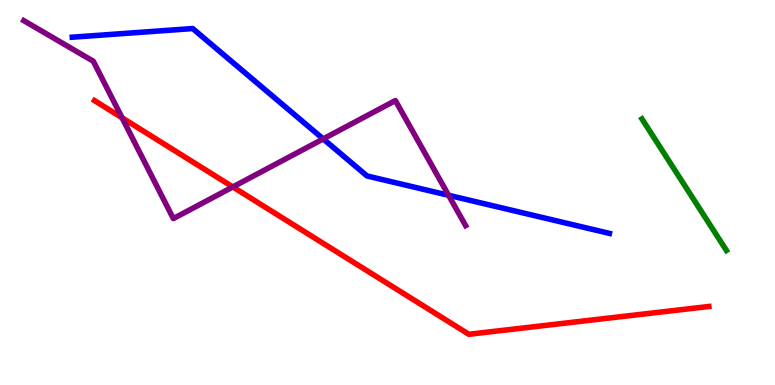[{'lines': ['blue', 'red'], 'intersections': []}, {'lines': ['green', 'red'], 'intersections': []}, {'lines': ['purple', 'red'], 'intersections': [{'x': 1.58, 'y': 6.94}, {'x': 3.0, 'y': 5.14}]}, {'lines': ['blue', 'green'], 'intersections': []}, {'lines': ['blue', 'purple'], 'intersections': [{'x': 4.17, 'y': 6.39}, {'x': 5.79, 'y': 4.93}]}, {'lines': ['green', 'purple'], 'intersections': []}]